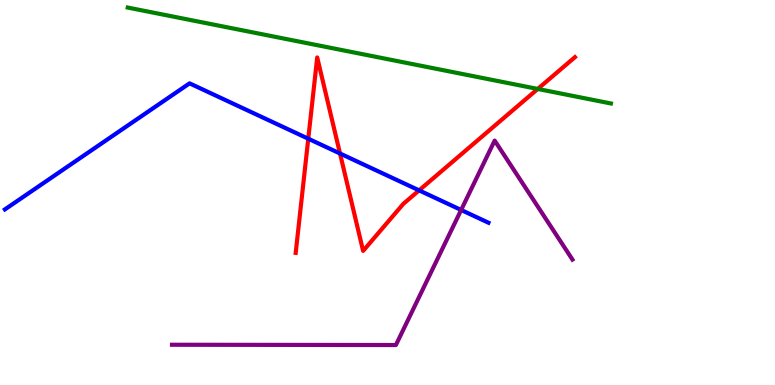[{'lines': ['blue', 'red'], 'intersections': [{'x': 3.98, 'y': 6.4}, {'x': 4.39, 'y': 6.01}, {'x': 5.41, 'y': 5.06}]}, {'lines': ['green', 'red'], 'intersections': [{'x': 6.94, 'y': 7.69}]}, {'lines': ['purple', 'red'], 'intersections': []}, {'lines': ['blue', 'green'], 'intersections': []}, {'lines': ['blue', 'purple'], 'intersections': [{'x': 5.95, 'y': 4.55}]}, {'lines': ['green', 'purple'], 'intersections': []}]